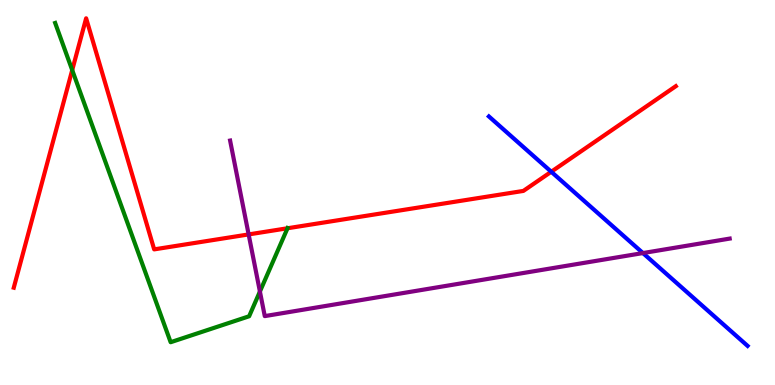[{'lines': ['blue', 'red'], 'intersections': [{'x': 7.11, 'y': 5.54}]}, {'lines': ['green', 'red'], 'intersections': [{'x': 0.932, 'y': 8.18}, {'x': 3.71, 'y': 4.07}]}, {'lines': ['purple', 'red'], 'intersections': [{'x': 3.21, 'y': 3.91}]}, {'lines': ['blue', 'green'], 'intersections': []}, {'lines': ['blue', 'purple'], 'intersections': [{'x': 8.3, 'y': 3.43}]}, {'lines': ['green', 'purple'], 'intersections': [{'x': 3.35, 'y': 2.43}]}]